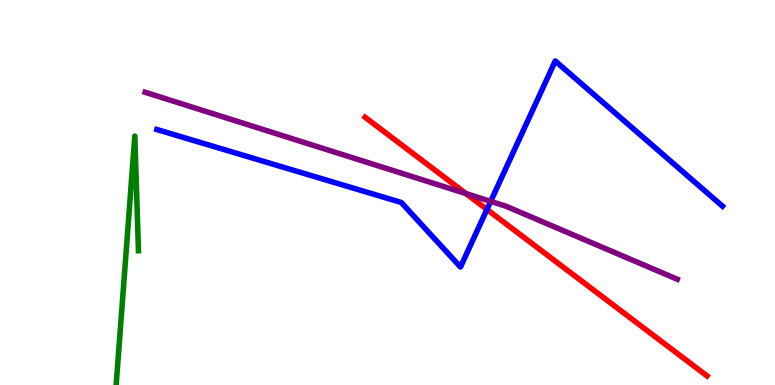[{'lines': ['blue', 'red'], 'intersections': [{'x': 6.28, 'y': 4.56}]}, {'lines': ['green', 'red'], 'intersections': []}, {'lines': ['purple', 'red'], 'intersections': [{'x': 6.01, 'y': 4.97}]}, {'lines': ['blue', 'green'], 'intersections': []}, {'lines': ['blue', 'purple'], 'intersections': [{'x': 6.33, 'y': 4.77}]}, {'lines': ['green', 'purple'], 'intersections': []}]